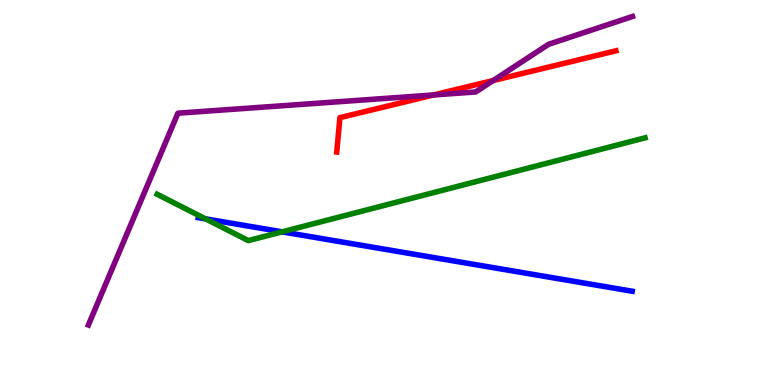[{'lines': ['blue', 'red'], 'intersections': []}, {'lines': ['green', 'red'], 'intersections': []}, {'lines': ['purple', 'red'], 'intersections': [{'x': 5.59, 'y': 7.53}, {'x': 6.36, 'y': 7.91}]}, {'lines': ['blue', 'green'], 'intersections': [{'x': 2.65, 'y': 4.32}, {'x': 3.64, 'y': 3.98}]}, {'lines': ['blue', 'purple'], 'intersections': []}, {'lines': ['green', 'purple'], 'intersections': []}]